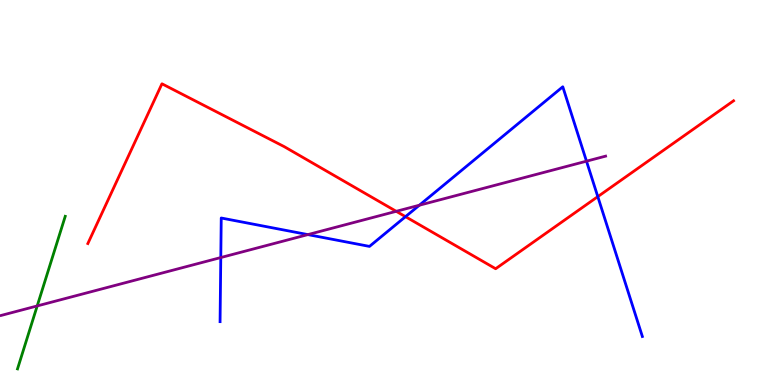[{'lines': ['blue', 'red'], 'intersections': [{'x': 5.23, 'y': 4.37}, {'x': 7.71, 'y': 4.89}]}, {'lines': ['green', 'red'], 'intersections': []}, {'lines': ['purple', 'red'], 'intersections': [{'x': 5.11, 'y': 4.51}]}, {'lines': ['blue', 'green'], 'intersections': []}, {'lines': ['blue', 'purple'], 'intersections': [{'x': 2.85, 'y': 3.31}, {'x': 3.97, 'y': 3.91}, {'x': 5.41, 'y': 4.67}, {'x': 7.57, 'y': 5.81}]}, {'lines': ['green', 'purple'], 'intersections': [{'x': 0.48, 'y': 2.05}]}]